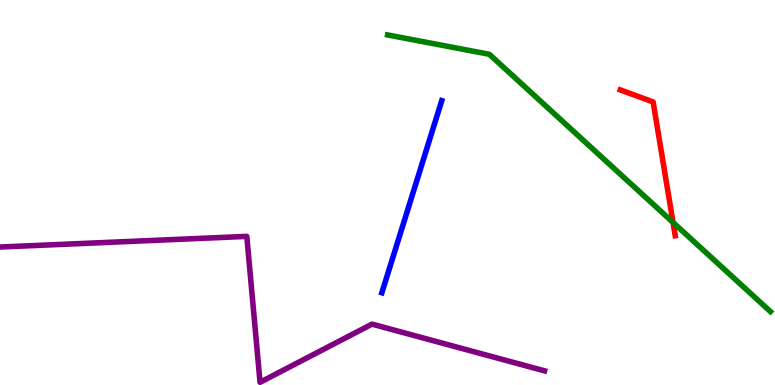[{'lines': ['blue', 'red'], 'intersections': []}, {'lines': ['green', 'red'], 'intersections': [{'x': 8.68, 'y': 4.22}]}, {'lines': ['purple', 'red'], 'intersections': []}, {'lines': ['blue', 'green'], 'intersections': []}, {'lines': ['blue', 'purple'], 'intersections': []}, {'lines': ['green', 'purple'], 'intersections': []}]